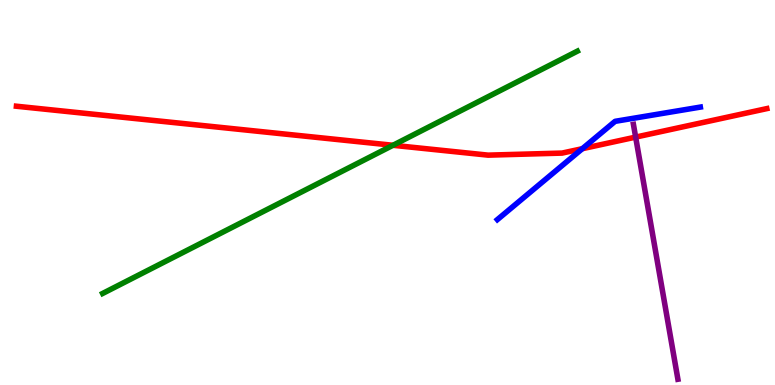[{'lines': ['blue', 'red'], 'intersections': [{'x': 7.51, 'y': 6.14}]}, {'lines': ['green', 'red'], 'intersections': [{'x': 5.07, 'y': 6.23}]}, {'lines': ['purple', 'red'], 'intersections': [{'x': 8.2, 'y': 6.44}]}, {'lines': ['blue', 'green'], 'intersections': []}, {'lines': ['blue', 'purple'], 'intersections': []}, {'lines': ['green', 'purple'], 'intersections': []}]